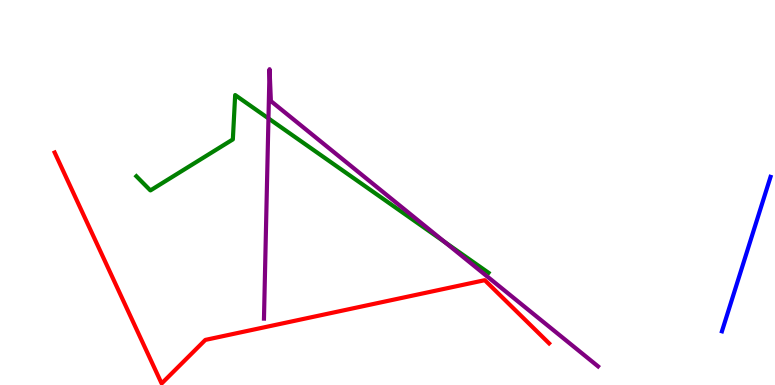[{'lines': ['blue', 'red'], 'intersections': []}, {'lines': ['green', 'red'], 'intersections': []}, {'lines': ['purple', 'red'], 'intersections': []}, {'lines': ['blue', 'green'], 'intersections': []}, {'lines': ['blue', 'purple'], 'intersections': []}, {'lines': ['green', 'purple'], 'intersections': [{'x': 3.46, 'y': 6.92}, {'x': 5.74, 'y': 3.71}]}]